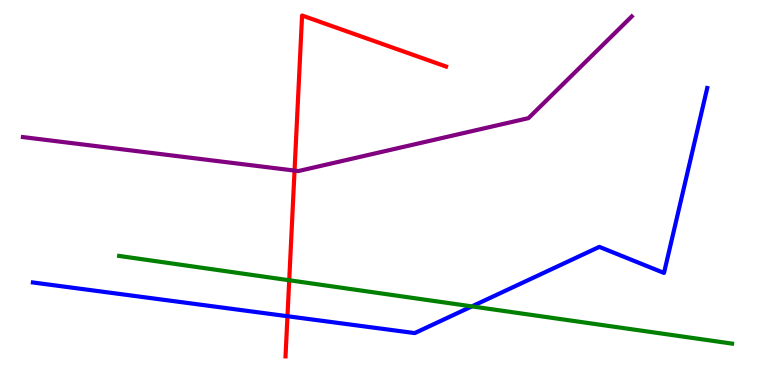[{'lines': ['blue', 'red'], 'intersections': [{'x': 3.71, 'y': 1.79}]}, {'lines': ['green', 'red'], 'intersections': [{'x': 3.73, 'y': 2.72}]}, {'lines': ['purple', 'red'], 'intersections': [{'x': 3.8, 'y': 5.57}]}, {'lines': ['blue', 'green'], 'intersections': [{'x': 6.09, 'y': 2.04}]}, {'lines': ['blue', 'purple'], 'intersections': []}, {'lines': ['green', 'purple'], 'intersections': []}]